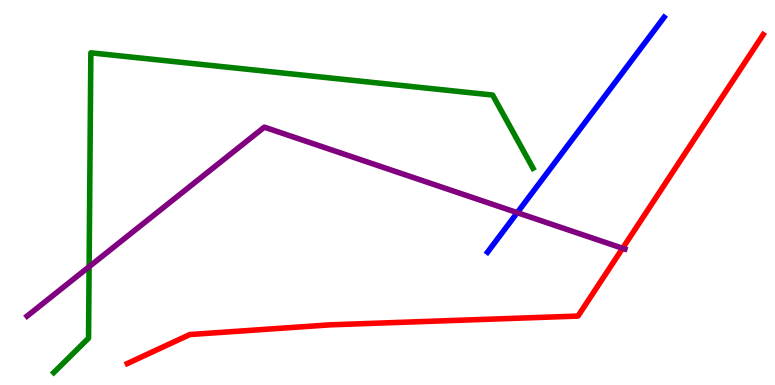[{'lines': ['blue', 'red'], 'intersections': []}, {'lines': ['green', 'red'], 'intersections': []}, {'lines': ['purple', 'red'], 'intersections': [{'x': 8.03, 'y': 3.55}]}, {'lines': ['blue', 'green'], 'intersections': []}, {'lines': ['blue', 'purple'], 'intersections': [{'x': 6.67, 'y': 4.48}]}, {'lines': ['green', 'purple'], 'intersections': [{'x': 1.15, 'y': 3.07}]}]